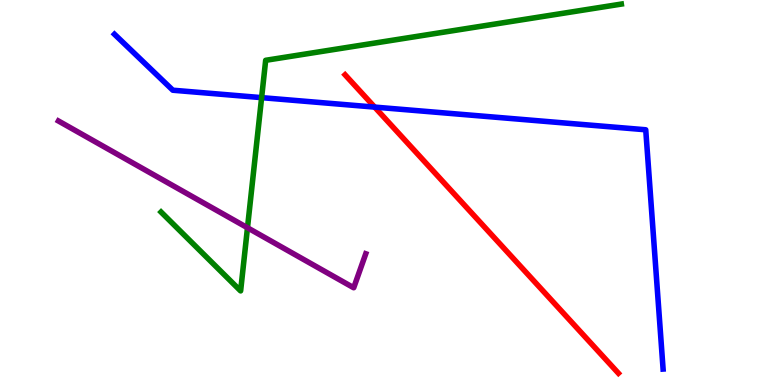[{'lines': ['blue', 'red'], 'intersections': [{'x': 4.83, 'y': 7.22}]}, {'lines': ['green', 'red'], 'intersections': []}, {'lines': ['purple', 'red'], 'intersections': []}, {'lines': ['blue', 'green'], 'intersections': [{'x': 3.38, 'y': 7.46}]}, {'lines': ['blue', 'purple'], 'intersections': []}, {'lines': ['green', 'purple'], 'intersections': [{'x': 3.19, 'y': 4.08}]}]